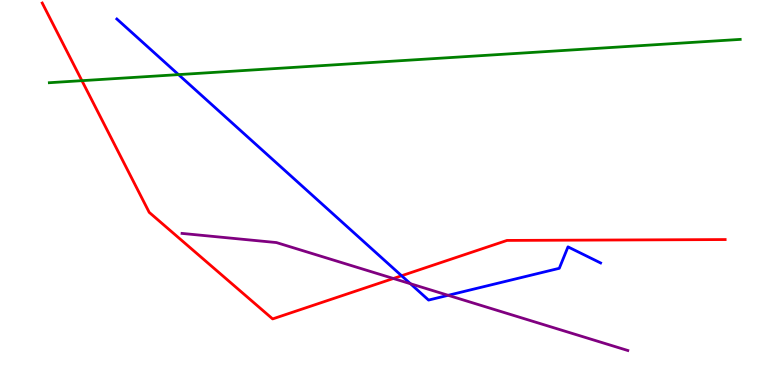[{'lines': ['blue', 'red'], 'intersections': [{'x': 5.18, 'y': 2.84}]}, {'lines': ['green', 'red'], 'intersections': [{'x': 1.06, 'y': 7.9}]}, {'lines': ['purple', 'red'], 'intersections': [{'x': 5.08, 'y': 2.77}]}, {'lines': ['blue', 'green'], 'intersections': [{'x': 2.3, 'y': 8.06}]}, {'lines': ['blue', 'purple'], 'intersections': [{'x': 5.3, 'y': 2.63}, {'x': 5.78, 'y': 2.33}]}, {'lines': ['green', 'purple'], 'intersections': []}]